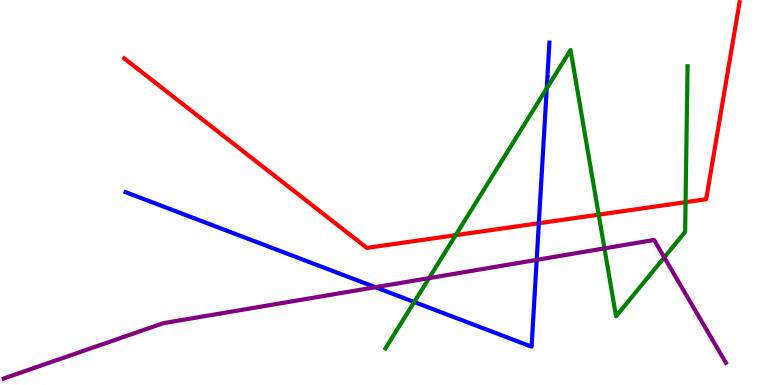[{'lines': ['blue', 'red'], 'intersections': [{'x': 6.95, 'y': 4.2}]}, {'lines': ['green', 'red'], 'intersections': [{'x': 5.88, 'y': 3.89}, {'x': 7.72, 'y': 4.42}, {'x': 8.85, 'y': 4.75}]}, {'lines': ['purple', 'red'], 'intersections': []}, {'lines': ['blue', 'green'], 'intersections': [{'x': 5.35, 'y': 2.16}, {'x': 7.05, 'y': 7.7}]}, {'lines': ['blue', 'purple'], 'intersections': [{'x': 4.84, 'y': 2.54}, {'x': 6.92, 'y': 3.25}]}, {'lines': ['green', 'purple'], 'intersections': [{'x': 5.54, 'y': 2.78}, {'x': 7.8, 'y': 3.55}, {'x': 8.57, 'y': 3.31}]}]